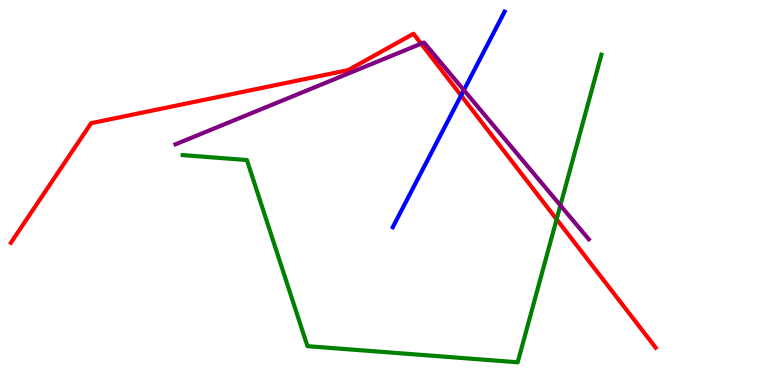[{'lines': ['blue', 'red'], 'intersections': [{'x': 5.95, 'y': 7.52}]}, {'lines': ['green', 'red'], 'intersections': [{'x': 7.18, 'y': 4.3}]}, {'lines': ['purple', 'red'], 'intersections': [{'x': 5.43, 'y': 8.86}]}, {'lines': ['blue', 'green'], 'intersections': []}, {'lines': ['blue', 'purple'], 'intersections': [{'x': 5.99, 'y': 7.66}]}, {'lines': ['green', 'purple'], 'intersections': [{'x': 7.23, 'y': 4.67}]}]